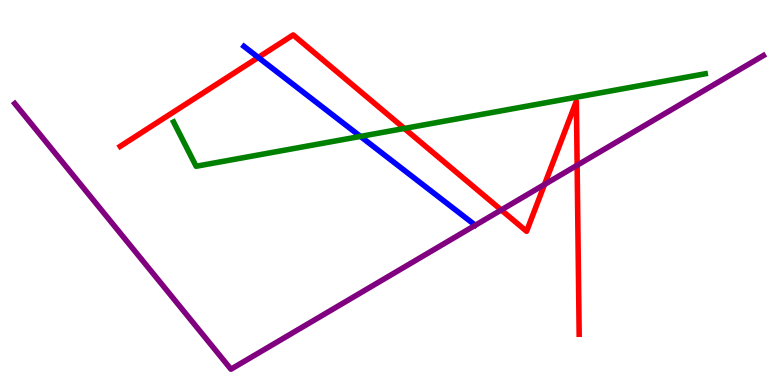[{'lines': ['blue', 'red'], 'intersections': [{'x': 3.33, 'y': 8.51}]}, {'lines': ['green', 'red'], 'intersections': [{'x': 5.22, 'y': 6.66}]}, {'lines': ['purple', 'red'], 'intersections': [{'x': 6.47, 'y': 4.55}, {'x': 7.03, 'y': 5.21}, {'x': 7.45, 'y': 5.71}]}, {'lines': ['blue', 'green'], 'intersections': [{'x': 4.65, 'y': 6.46}]}, {'lines': ['blue', 'purple'], 'intersections': []}, {'lines': ['green', 'purple'], 'intersections': []}]